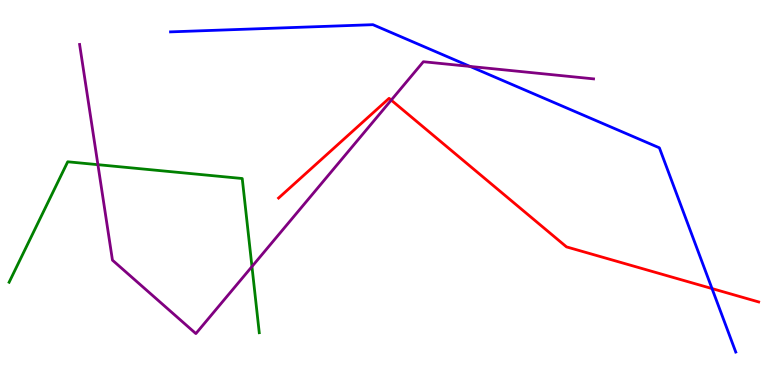[{'lines': ['blue', 'red'], 'intersections': [{'x': 9.19, 'y': 2.5}]}, {'lines': ['green', 'red'], 'intersections': []}, {'lines': ['purple', 'red'], 'intersections': [{'x': 5.05, 'y': 7.4}]}, {'lines': ['blue', 'green'], 'intersections': []}, {'lines': ['blue', 'purple'], 'intersections': [{'x': 6.07, 'y': 8.27}]}, {'lines': ['green', 'purple'], 'intersections': [{'x': 1.26, 'y': 5.72}, {'x': 3.25, 'y': 3.08}]}]